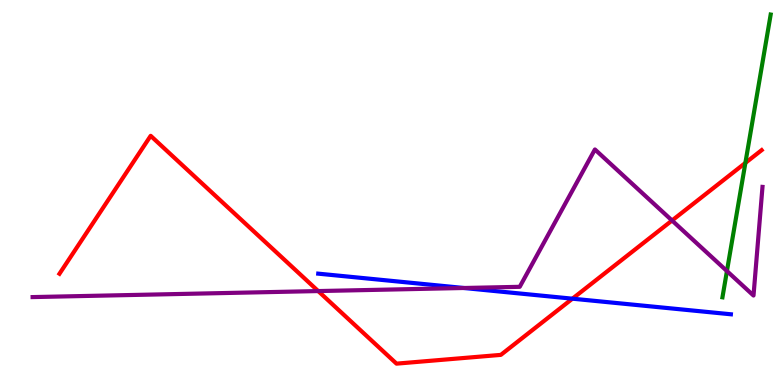[{'lines': ['blue', 'red'], 'intersections': [{'x': 7.39, 'y': 2.24}]}, {'lines': ['green', 'red'], 'intersections': [{'x': 9.62, 'y': 5.77}]}, {'lines': ['purple', 'red'], 'intersections': [{'x': 4.11, 'y': 2.44}, {'x': 8.67, 'y': 4.27}]}, {'lines': ['blue', 'green'], 'intersections': []}, {'lines': ['blue', 'purple'], 'intersections': [{'x': 5.99, 'y': 2.52}]}, {'lines': ['green', 'purple'], 'intersections': [{'x': 9.38, 'y': 2.96}]}]